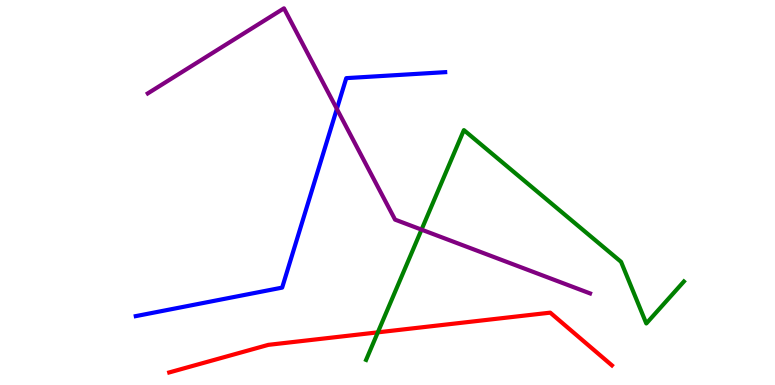[{'lines': ['blue', 'red'], 'intersections': []}, {'lines': ['green', 'red'], 'intersections': [{'x': 4.88, 'y': 1.37}]}, {'lines': ['purple', 'red'], 'intersections': []}, {'lines': ['blue', 'green'], 'intersections': []}, {'lines': ['blue', 'purple'], 'intersections': [{'x': 4.35, 'y': 7.17}]}, {'lines': ['green', 'purple'], 'intersections': [{'x': 5.44, 'y': 4.04}]}]